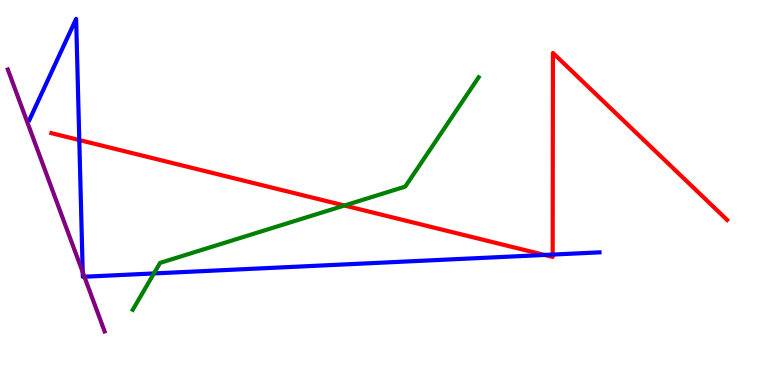[{'lines': ['blue', 'red'], 'intersections': [{'x': 1.02, 'y': 6.36}, {'x': 7.03, 'y': 3.38}, {'x': 7.13, 'y': 3.39}]}, {'lines': ['green', 'red'], 'intersections': [{'x': 4.44, 'y': 4.66}]}, {'lines': ['purple', 'red'], 'intersections': []}, {'lines': ['blue', 'green'], 'intersections': [{'x': 1.99, 'y': 2.9}]}, {'lines': ['blue', 'purple'], 'intersections': [{'x': 1.07, 'y': 2.93}, {'x': 1.09, 'y': 2.81}]}, {'lines': ['green', 'purple'], 'intersections': []}]